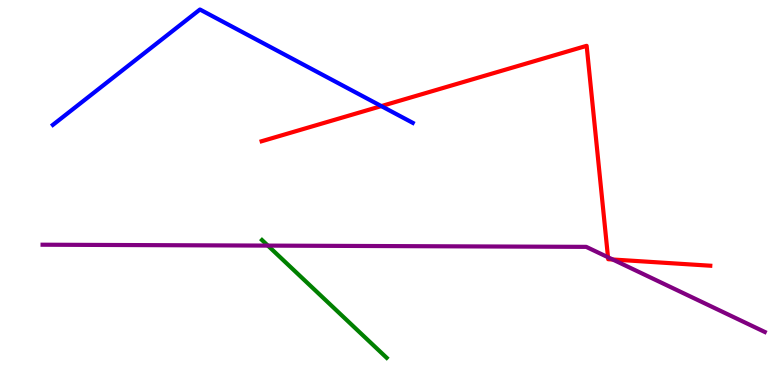[{'lines': ['blue', 'red'], 'intersections': [{'x': 4.92, 'y': 7.24}]}, {'lines': ['green', 'red'], 'intersections': []}, {'lines': ['purple', 'red'], 'intersections': [{'x': 7.85, 'y': 3.32}, {'x': 7.91, 'y': 3.26}]}, {'lines': ['blue', 'green'], 'intersections': []}, {'lines': ['blue', 'purple'], 'intersections': []}, {'lines': ['green', 'purple'], 'intersections': [{'x': 3.46, 'y': 3.62}]}]